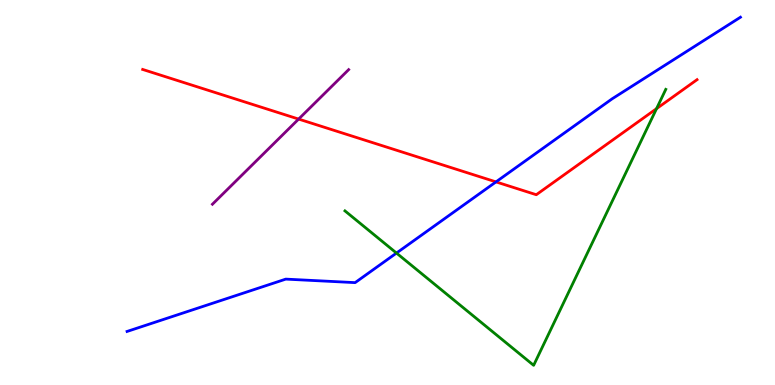[{'lines': ['blue', 'red'], 'intersections': [{'x': 6.4, 'y': 5.28}]}, {'lines': ['green', 'red'], 'intersections': [{'x': 8.47, 'y': 7.18}]}, {'lines': ['purple', 'red'], 'intersections': [{'x': 3.85, 'y': 6.91}]}, {'lines': ['blue', 'green'], 'intersections': [{'x': 5.12, 'y': 3.43}]}, {'lines': ['blue', 'purple'], 'intersections': []}, {'lines': ['green', 'purple'], 'intersections': []}]